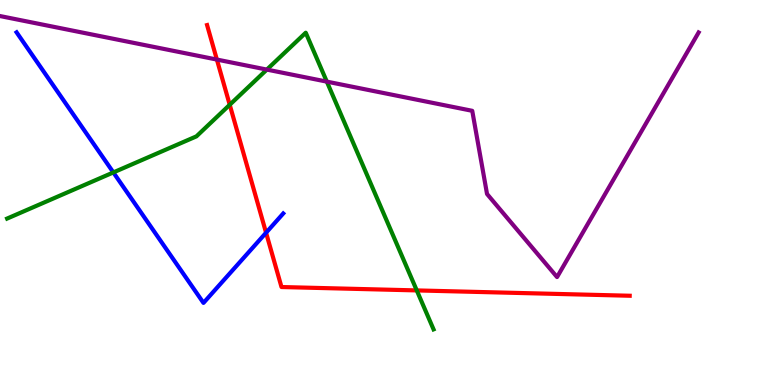[{'lines': ['blue', 'red'], 'intersections': [{'x': 3.43, 'y': 3.96}]}, {'lines': ['green', 'red'], 'intersections': [{'x': 2.96, 'y': 7.28}, {'x': 5.38, 'y': 2.46}]}, {'lines': ['purple', 'red'], 'intersections': [{'x': 2.8, 'y': 8.45}]}, {'lines': ['blue', 'green'], 'intersections': [{'x': 1.46, 'y': 5.52}]}, {'lines': ['blue', 'purple'], 'intersections': []}, {'lines': ['green', 'purple'], 'intersections': [{'x': 3.44, 'y': 8.19}, {'x': 4.22, 'y': 7.88}]}]